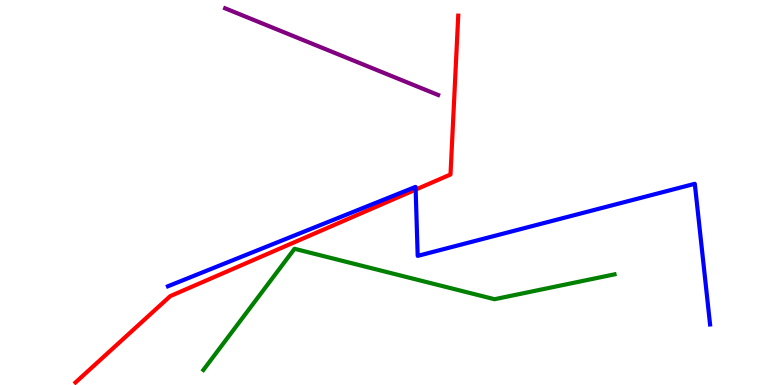[{'lines': ['blue', 'red'], 'intersections': [{'x': 5.36, 'y': 5.07}]}, {'lines': ['green', 'red'], 'intersections': []}, {'lines': ['purple', 'red'], 'intersections': []}, {'lines': ['blue', 'green'], 'intersections': []}, {'lines': ['blue', 'purple'], 'intersections': []}, {'lines': ['green', 'purple'], 'intersections': []}]